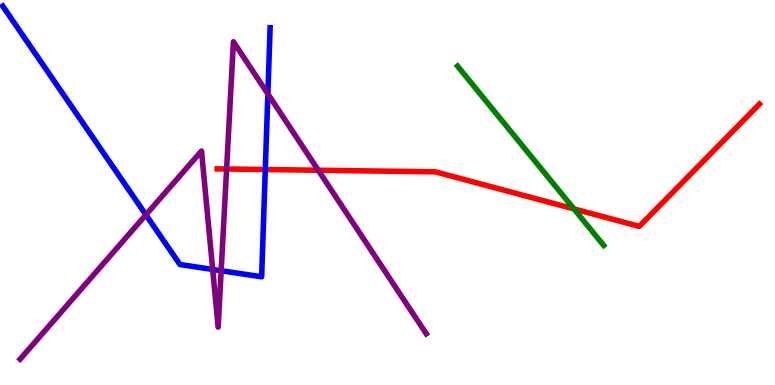[{'lines': ['blue', 'red'], 'intersections': [{'x': 3.42, 'y': 5.6}]}, {'lines': ['green', 'red'], 'intersections': [{'x': 7.41, 'y': 4.57}]}, {'lines': ['purple', 'red'], 'intersections': [{'x': 2.92, 'y': 5.61}, {'x': 4.11, 'y': 5.58}]}, {'lines': ['blue', 'green'], 'intersections': []}, {'lines': ['blue', 'purple'], 'intersections': [{'x': 1.88, 'y': 4.42}, {'x': 2.74, 'y': 3.0}, {'x': 2.85, 'y': 2.97}, {'x': 3.46, 'y': 7.56}]}, {'lines': ['green', 'purple'], 'intersections': []}]